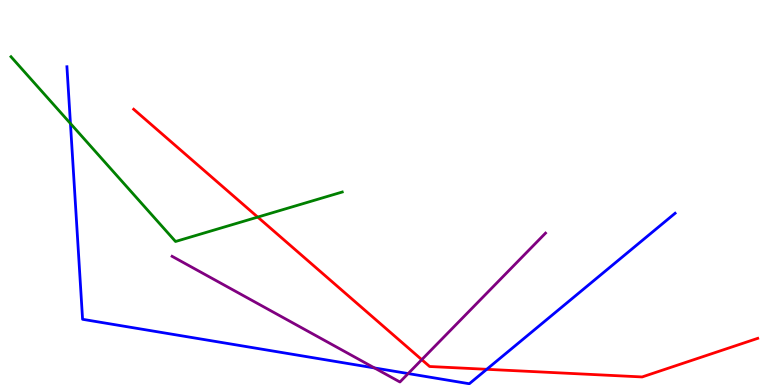[{'lines': ['blue', 'red'], 'intersections': [{'x': 6.28, 'y': 0.408}]}, {'lines': ['green', 'red'], 'intersections': [{'x': 3.33, 'y': 4.36}]}, {'lines': ['purple', 'red'], 'intersections': [{'x': 5.44, 'y': 0.658}]}, {'lines': ['blue', 'green'], 'intersections': [{'x': 0.909, 'y': 6.79}]}, {'lines': ['blue', 'purple'], 'intersections': [{'x': 4.83, 'y': 0.443}, {'x': 5.27, 'y': 0.297}]}, {'lines': ['green', 'purple'], 'intersections': []}]